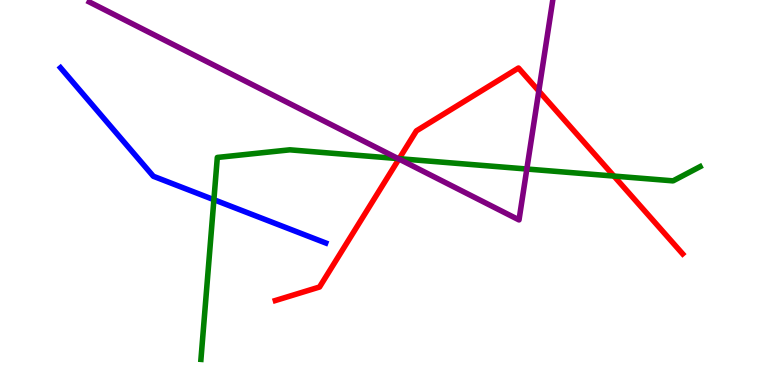[{'lines': ['blue', 'red'], 'intersections': []}, {'lines': ['green', 'red'], 'intersections': [{'x': 5.15, 'y': 5.88}, {'x': 7.92, 'y': 5.43}]}, {'lines': ['purple', 'red'], 'intersections': [{'x': 5.15, 'y': 5.87}, {'x': 6.95, 'y': 7.64}]}, {'lines': ['blue', 'green'], 'intersections': [{'x': 2.76, 'y': 4.81}]}, {'lines': ['blue', 'purple'], 'intersections': []}, {'lines': ['green', 'purple'], 'intersections': [{'x': 5.14, 'y': 5.88}, {'x': 6.8, 'y': 5.61}]}]